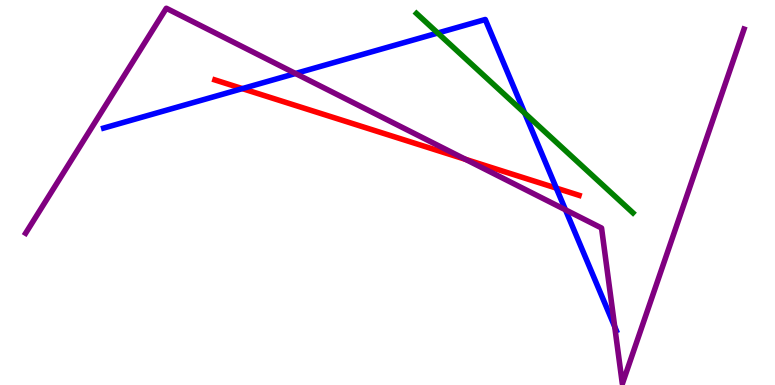[{'lines': ['blue', 'red'], 'intersections': [{'x': 3.13, 'y': 7.7}, {'x': 7.18, 'y': 5.11}]}, {'lines': ['green', 'red'], 'intersections': []}, {'lines': ['purple', 'red'], 'intersections': [{'x': 6.01, 'y': 5.86}]}, {'lines': ['blue', 'green'], 'intersections': [{'x': 5.65, 'y': 9.14}, {'x': 6.77, 'y': 7.06}]}, {'lines': ['blue', 'purple'], 'intersections': [{'x': 3.81, 'y': 8.09}, {'x': 7.3, 'y': 4.55}, {'x': 7.93, 'y': 1.51}]}, {'lines': ['green', 'purple'], 'intersections': []}]